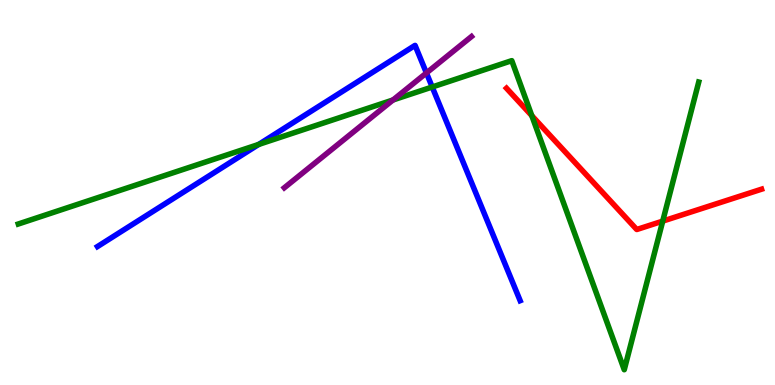[{'lines': ['blue', 'red'], 'intersections': []}, {'lines': ['green', 'red'], 'intersections': [{'x': 6.86, 'y': 7.0}, {'x': 8.55, 'y': 4.26}]}, {'lines': ['purple', 'red'], 'intersections': []}, {'lines': ['blue', 'green'], 'intersections': [{'x': 3.34, 'y': 6.25}, {'x': 5.58, 'y': 7.74}]}, {'lines': ['blue', 'purple'], 'intersections': [{'x': 5.5, 'y': 8.1}]}, {'lines': ['green', 'purple'], 'intersections': [{'x': 5.07, 'y': 7.4}]}]